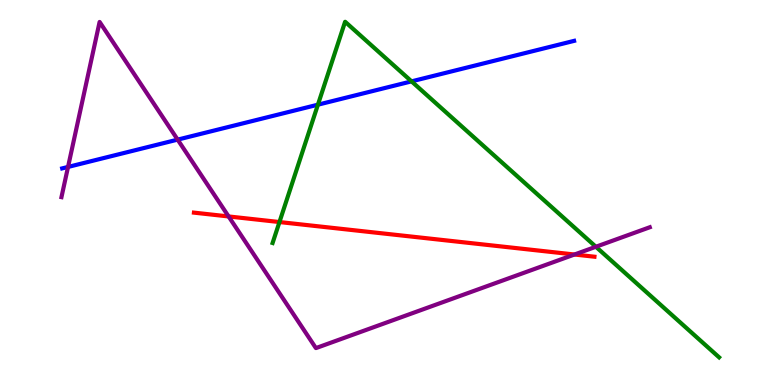[{'lines': ['blue', 'red'], 'intersections': []}, {'lines': ['green', 'red'], 'intersections': [{'x': 3.61, 'y': 4.23}]}, {'lines': ['purple', 'red'], 'intersections': [{'x': 2.95, 'y': 4.38}, {'x': 7.41, 'y': 3.39}]}, {'lines': ['blue', 'green'], 'intersections': [{'x': 4.1, 'y': 7.28}, {'x': 5.31, 'y': 7.89}]}, {'lines': ['blue', 'purple'], 'intersections': [{'x': 0.878, 'y': 5.66}, {'x': 2.29, 'y': 6.37}]}, {'lines': ['green', 'purple'], 'intersections': [{'x': 7.69, 'y': 3.59}]}]